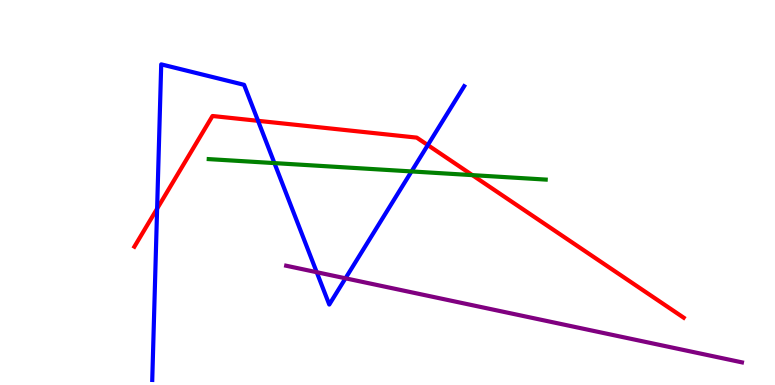[{'lines': ['blue', 'red'], 'intersections': [{'x': 2.03, 'y': 4.58}, {'x': 3.33, 'y': 6.86}, {'x': 5.52, 'y': 6.23}]}, {'lines': ['green', 'red'], 'intersections': [{'x': 6.09, 'y': 5.45}]}, {'lines': ['purple', 'red'], 'intersections': []}, {'lines': ['blue', 'green'], 'intersections': [{'x': 3.54, 'y': 5.76}, {'x': 5.31, 'y': 5.55}]}, {'lines': ['blue', 'purple'], 'intersections': [{'x': 4.09, 'y': 2.93}, {'x': 4.46, 'y': 2.77}]}, {'lines': ['green', 'purple'], 'intersections': []}]